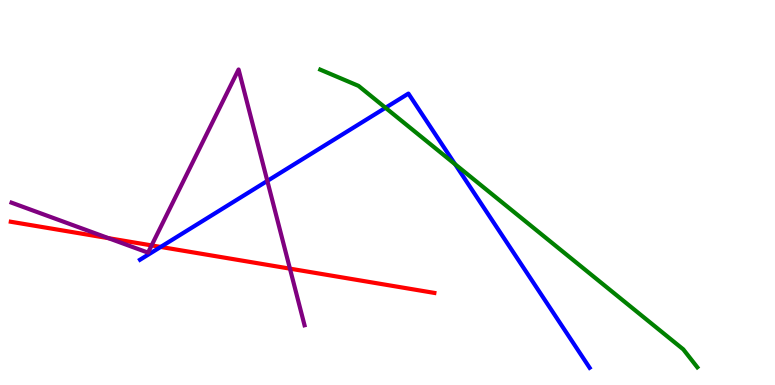[{'lines': ['blue', 'red'], 'intersections': [{'x': 2.07, 'y': 3.59}]}, {'lines': ['green', 'red'], 'intersections': []}, {'lines': ['purple', 'red'], 'intersections': [{'x': 1.4, 'y': 3.81}, {'x': 1.96, 'y': 3.63}, {'x': 3.74, 'y': 3.02}]}, {'lines': ['blue', 'green'], 'intersections': [{'x': 4.97, 'y': 7.2}, {'x': 5.87, 'y': 5.73}]}, {'lines': ['blue', 'purple'], 'intersections': [{'x': 3.45, 'y': 5.3}]}, {'lines': ['green', 'purple'], 'intersections': []}]